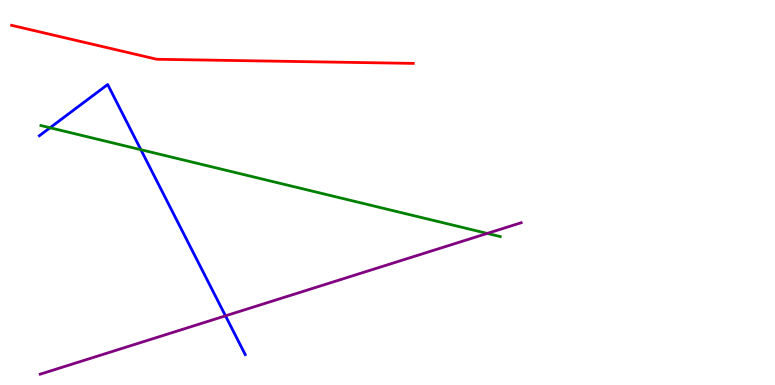[{'lines': ['blue', 'red'], 'intersections': []}, {'lines': ['green', 'red'], 'intersections': []}, {'lines': ['purple', 'red'], 'intersections': []}, {'lines': ['blue', 'green'], 'intersections': [{'x': 0.646, 'y': 6.68}, {'x': 1.82, 'y': 6.11}]}, {'lines': ['blue', 'purple'], 'intersections': [{'x': 2.91, 'y': 1.8}]}, {'lines': ['green', 'purple'], 'intersections': [{'x': 6.29, 'y': 3.94}]}]